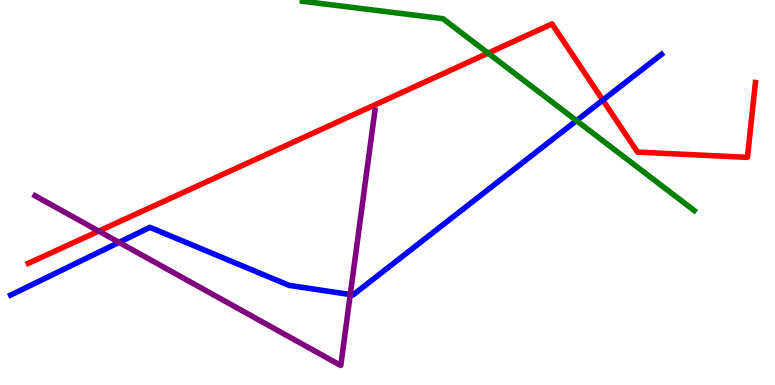[{'lines': ['blue', 'red'], 'intersections': [{'x': 7.78, 'y': 7.4}]}, {'lines': ['green', 'red'], 'intersections': [{'x': 6.3, 'y': 8.62}]}, {'lines': ['purple', 'red'], 'intersections': [{'x': 1.27, 'y': 4.0}]}, {'lines': ['blue', 'green'], 'intersections': [{'x': 7.44, 'y': 6.87}]}, {'lines': ['blue', 'purple'], 'intersections': [{'x': 1.54, 'y': 3.7}, {'x': 4.52, 'y': 2.35}]}, {'lines': ['green', 'purple'], 'intersections': []}]